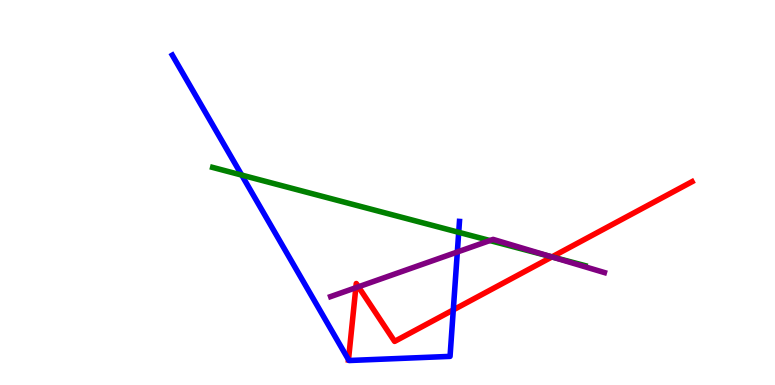[{'lines': ['blue', 'red'], 'intersections': [{'x': 4.5, 'y': 0.658}, {'x': 5.85, 'y': 1.95}]}, {'lines': ['green', 'red'], 'intersections': [{'x': 7.12, 'y': 3.33}]}, {'lines': ['purple', 'red'], 'intersections': [{'x': 4.59, 'y': 2.53}, {'x': 4.63, 'y': 2.55}, {'x': 7.12, 'y': 3.33}]}, {'lines': ['blue', 'green'], 'intersections': [{'x': 3.12, 'y': 5.45}, {'x': 5.92, 'y': 3.97}]}, {'lines': ['blue', 'purple'], 'intersections': [{'x': 5.9, 'y': 3.45}]}, {'lines': ['green', 'purple'], 'intersections': [{'x': 6.32, 'y': 3.75}, {'x': 7.11, 'y': 3.33}]}]